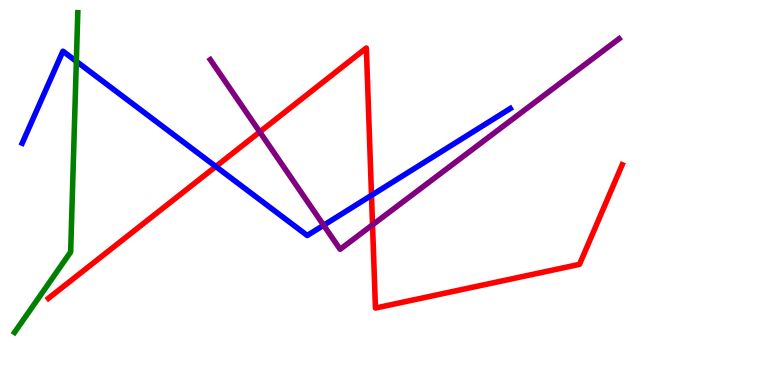[{'lines': ['blue', 'red'], 'intersections': [{'x': 2.78, 'y': 5.67}, {'x': 4.79, 'y': 4.93}]}, {'lines': ['green', 'red'], 'intersections': []}, {'lines': ['purple', 'red'], 'intersections': [{'x': 3.35, 'y': 6.57}, {'x': 4.81, 'y': 4.16}]}, {'lines': ['blue', 'green'], 'intersections': [{'x': 0.985, 'y': 8.41}]}, {'lines': ['blue', 'purple'], 'intersections': [{'x': 4.18, 'y': 4.15}]}, {'lines': ['green', 'purple'], 'intersections': []}]